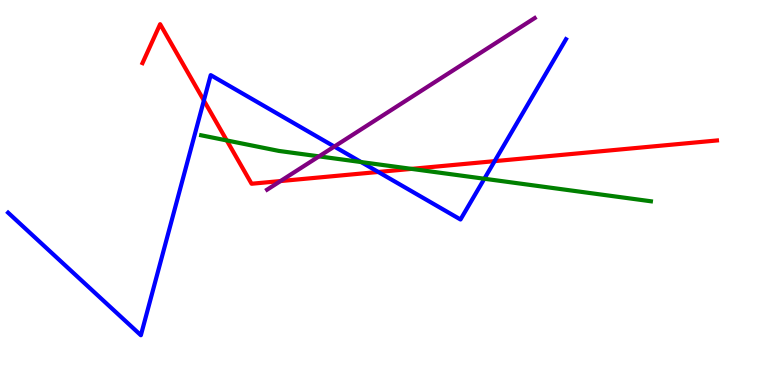[{'lines': ['blue', 'red'], 'intersections': [{'x': 2.63, 'y': 7.39}, {'x': 4.88, 'y': 5.53}, {'x': 6.38, 'y': 5.81}]}, {'lines': ['green', 'red'], 'intersections': [{'x': 2.93, 'y': 6.35}, {'x': 5.31, 'y': 5.61}]}, {'lines': ['purple', 'red'], 'intersections': [{'x': 3.62, 'y': 5.3}]}, {'lines': ['blue', 'green'], 'intersections': [{'x': 4.66, 'y': 5.79}, {'x': 6.25, 'y': 5.36}]}, {'lines': ['blue', 'purple'], 'intersections': [{'x': 4.31, 'y': 6.19}]}, {'lines': ['green', 'purple'], 'intersections': [{'x': 4.12, 'y': 5.94}]}]